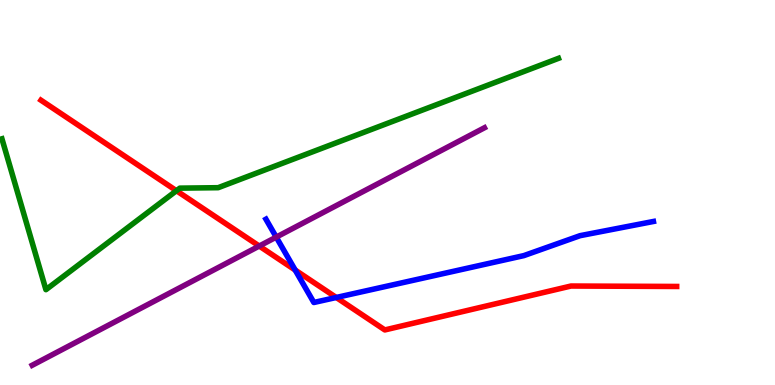[{'lines': ['blue', 'red'], 'intersections': [{'x': 3.81, 'y': 2.99}, {'x': 4.34, 'y': 2.27}]}, {'lines': ['green', 'red'], 'intersections': [{'x': 2.28, 'y': 5.05}]}, {'lines': ['purple', 'red'], 'intersections': [{'x': 3.35, 'y': 3.61}]}, {'lines': ['blue', 'green'], 'intersections': []}, {'lines': ['blue', 'purple'], 'intersections': [{'x': 3.56, 'y': 3.84}]}, {'lines': ['green', 'purple'], 'intersections': []}]